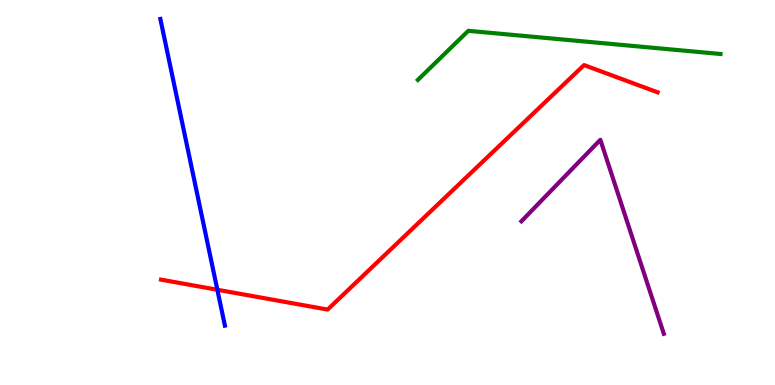[{'lines': ['blue', 'red'], 'intersections': [{'x': 2.8, 'y': 2.47}]}, {'lines': ['green', 'red'], 'intersections': []}, {'lines': ['purple', 'red'], 'intersections': []}, {'lines': ['blue', 'green'], 'intersections': []}, {'lines': ['blue', 'purple'], 'intersections': []}, {'lines': ['green', 'purple'], 'intersections': []}]